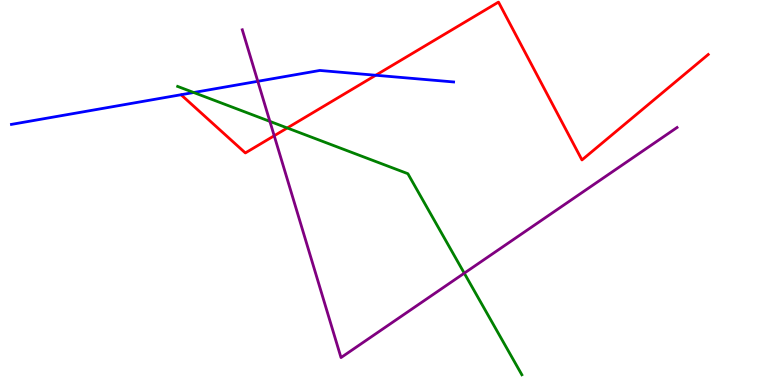[{'lines': ['blue', 'red'], 'intersections': [{'x': 4.85, 'y': 8.05}]}, {'lines': ['green', 'red'], 'intersections': [{'x': 3.71, 'y': 6.68}]}, {'lines': ['purple', 'red'], 'intersections': [{'x': 3.54, 'y': 6.47}]}, {'lines': ['blue', 'green'], 'intersections': [{'x': 2.5, 'y': 7.6}]}, {'lines': ['blue', 'purple'], 'intersections': [{'x': 3.33, 'y': 7.89}]}, {'lines': ['green', 'purple'], 'intersections': [{'x': 3.48, 'y': 6.85}, {'x': 5.99, 'y': 2.9}]}]